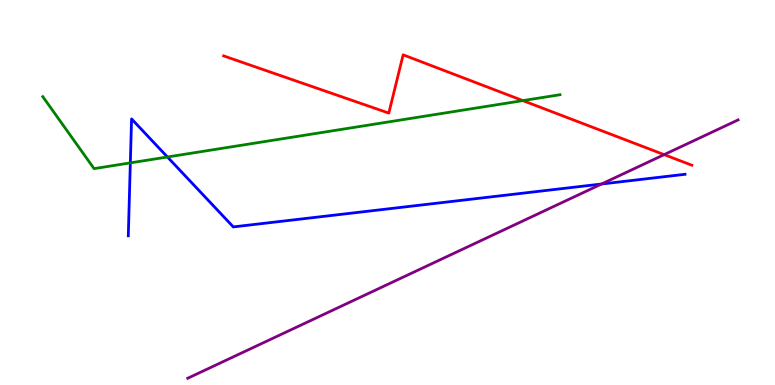[{'lines': ['blue', 'red'], 'intersections': []}, {'lines': ['green', 'red'], 'intersections': [{'x': 6.75, 'y': 7.39}]}, {'lines': ['purple', 'red'], 'intersections': [{'x': 8.57, 'y': 5.98}]}, {'lines': ['blue', 'green'], 'intersections': [{'x': 1.68, 'y': 5.77}, {'x': 2.16, 'y': 5.92}]}, {'lines': ['blue', 'purple'], 'intersections': [{'x': 7.76, 'y': 5.22}]}, {'lines': ['green', 'purple'], 'intersections': []}]